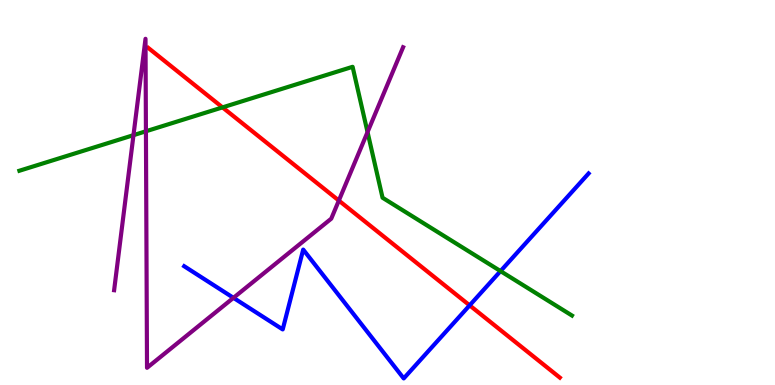[{'lines': ['blue', 'red'], 'intersections': [{'x': 6.06, 'y': 2.07}]}, {'lines': ['green', 'red'], 'intersections': [{'x': 2.87, 'y': 7.21}]}, {'lines': ['purple', 'red'], 'intersections': [{'x': 4.37, 'y': 4.79}]}, {'lines': ['blue', 'green'], 'intersections': [{'x': 6.46, 'y': 2.96}]}, {'lines': ['blue', 'purple'], 'intersections': [{'x': 3.01, 'y': 2.26}]}, {'lines': ['green', 'purple'], 'intersections': [{'x': 1.72, 'y': 6.49}, {'x': 1.88, 'y': 6.59}, {'x': 4.74, 'y': 6.57}]}]